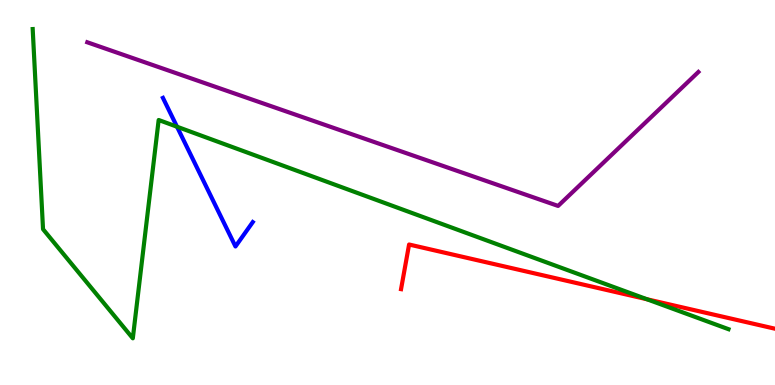[{'lines': ['blue', 'red'], 'intersections': []}, {'lines': ['green', 'red'], 'intersections': [{'x': 8.35, 'y': 2.23}]}, {'lines': ['purple', 'red'], 'intersections': []}, {'lines': ['blue', 'green'], 'intersections': [{'x': 2.28, 'y': 6.71}]}, {'lines': ['blue', 'purple'], 'intersections': []}, {'lines': ['green', 'purple'], 'intersections': []}]